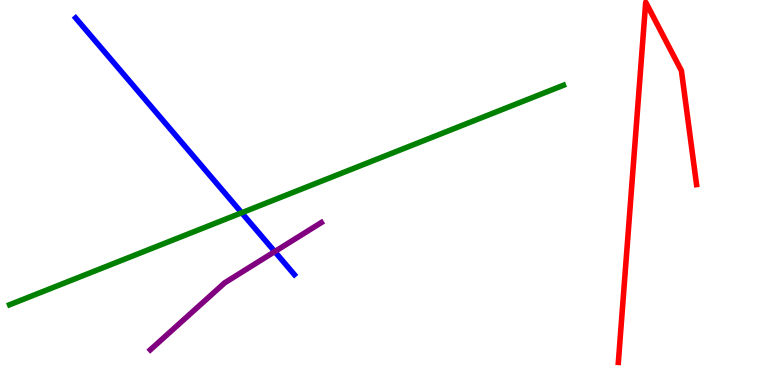[{'lines': ['blue', 'red'], 'intersections': []}, {'lines': ['green', 'red'], 'intersections': []}, {'lines': ['purple', 'red'], 'intersections': []}, {'lines': ['blue', 'green'], 'intersections': [{'x': 3.12, 'y': 4.47}]}, {'lines': ['blue', 'purple'], 'intersections': [{'x': 3.55, 'y': 3.47}]}, {'lines': ['green', 'purple'], 'intersections': []}]